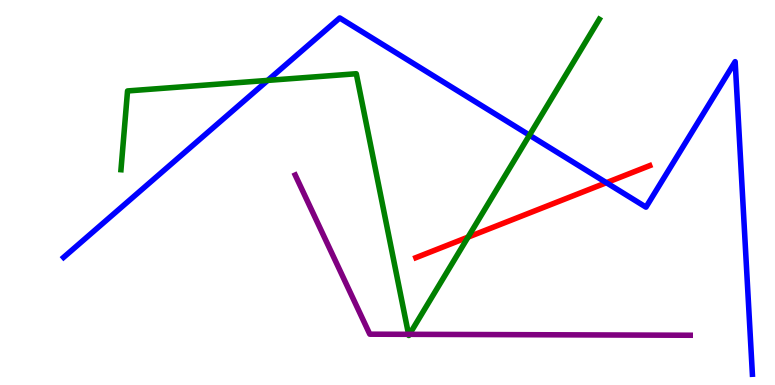[{'lines': ['blue', 'red'], 'intersections': [{'x': 7.82, 'y': 5.25}]}, {'lines': ['green', 'red'], 'intersections': [{'x': 6.04, 'y': 3.84}]}, {'lines': ['purple', 'red'], 'intersections': []}, {'lines': ['blue', 'green'], 'intersections': [{'x': 3.45, 'y': 7.91}, {'x': 6.83, 'y': 6.49}]}, {'lines': ['blue', 'purple'], 'intersections': []}, {'lines': ['green', 'purple'], 'intersections': [{'x': 5.27, 'y': 1.32}, {'x': 5.28, 'y': 1.32}]}]